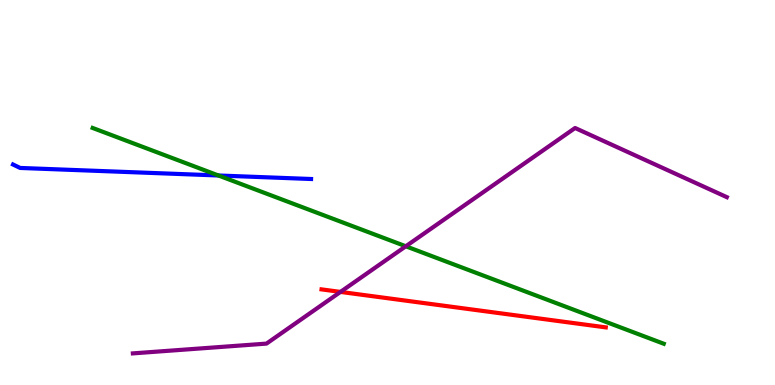[{'lines': ['blue', 'red'], 'intersections': []}, {'lines': ['green', 'red'], 'intersections': []}, {'lines': ['purple', 'red'], 'intersections': [{'x': 4.39, 'y': 2.42}]}, {'lines': ['blue', 'green'], 'intersections': [{'x': 2.82, 'y': 5.44}]}, {'lines': ['blue', 'purple'], 'intersections': []}, {'lines': ['green', 'purple'], 'intersections': [{'x': 5.24, 'y': 3.6}]}]